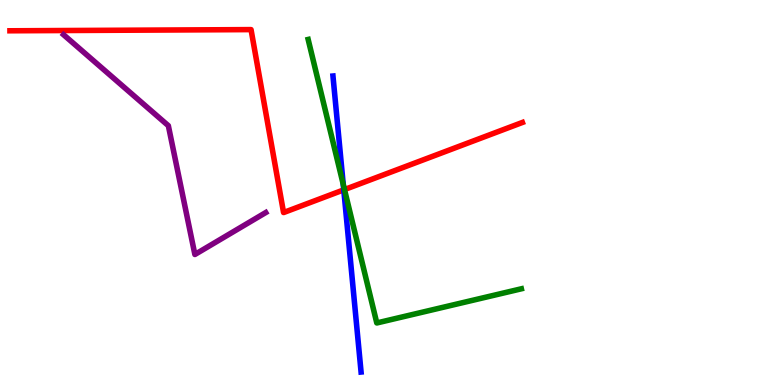[{'lines': ['blue', 'red'], 'intersections': [{'x': 4.44, 'y': 5.07}]}, {'lines': ['green', 'red'], 'intersections': [{'x': 4.45, 'y': 5.08}]}, {'lines': ['purple', 'red'], 'intersections': []}, {'lines': ['blue', 'green'], 'intersections': [{'x': 4.43, 'y': 5.21}]}, {'lines': ['blue', 'purple'], 'intersections': []}, {'lines': ['green', 'purple'], 'intersections': []}]